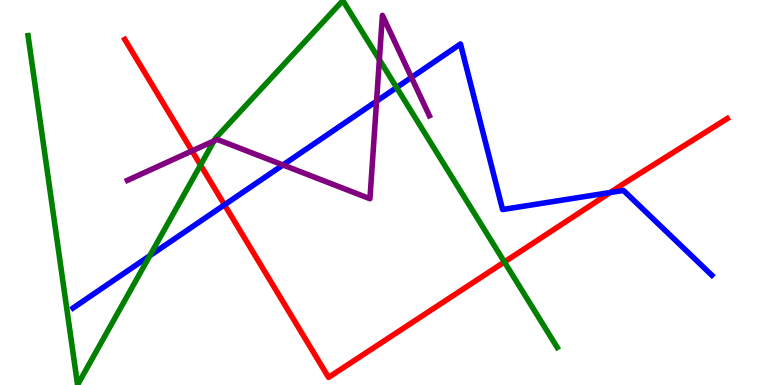[{'lines': ['blue', 'red'], 'intersections': [{'x': 2.9, 'y': 4.68}, {'x': 7.87, 'y': 5.0}]}, {'lines': ['green', 'red'], 'intersections': [{'x': 2.59, 'y': 5.71}, {'x': 6.51, 'y': 3.2}]}, {'lines': ['purple', 'red'], 'intersections': [{'x': 2.48, 'y': 6.08}]}, {'lines': ['blue', 'green'], 'intersections': [{'x': 1.93, 'y': 3.36}, {'x': 5.12, 'y': 7.73}]}, {'lines': ['blue', 'purple'], 'intersections': [{'x': 3.65, 'y': 5.72}, {'x': 4.86, 'y': 7.37}, {'x': 5.31, 'y': 7.99}]}, {'lines': ['green', 'purple'], 'intersections': [{'x': 2.76, 'y': 6.34}, {'x': 4.9, 'y': 8.45}]}]